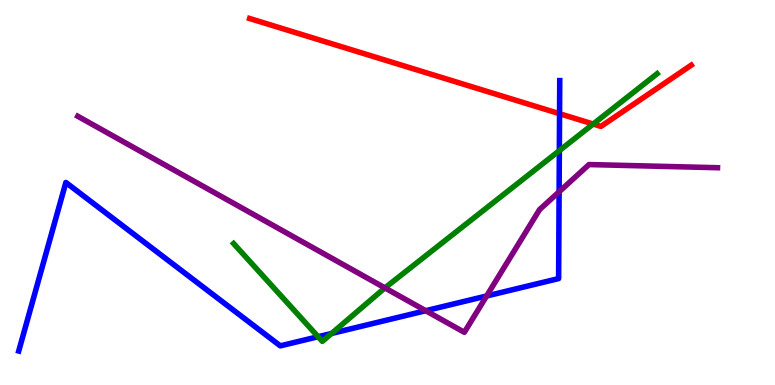[{'lines': ['blue', 'red'], 'intersections': [{'x': 7.22, 'y': 7.05}]}, {'lines': ['green', 'red'], 'intersections': [{'x': 7.65, 'y': 6.78}]}, {'lines': ['purple', 'red'], 'intersections': []}, {'lines': ['blue', 'green'], 'intersections': [{'x': 4.1, 'y': 1.25}, {'x': 4.28, 'y': 1.34}, {'x': 7.22, 'y': 6.09}]}, {'lines': ['blue', 'purple'], 'intersections': [{'x': 5.49, 'y': 1.93}, {'x': 6.28, 'y': 2.31}, {'x': 7.21, 'y': 5.02}]}, {'lines': ['green', 'purple'], 'intersections': [{'x': 4.97, 'y': 2.52}]}]